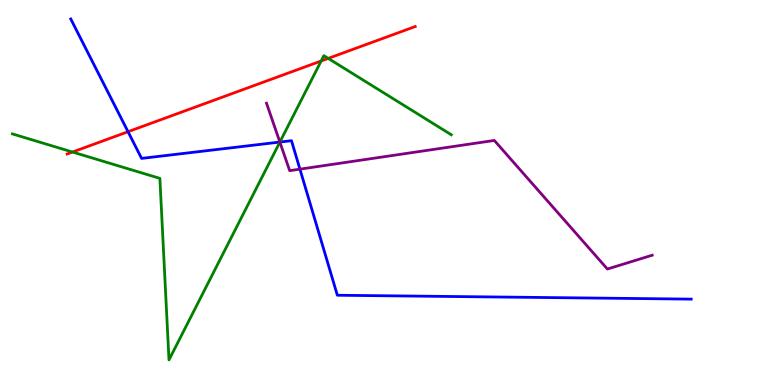[{'lines': ['blue', 'red'], 'intersections': [{'x': 1.65, 'y': 6.58}]}, {'lines': ['green', 'red'], 'intersections': [{'x': 0.936, 'y': 6.05}, {'x': 4.14, 'y': 8.42}, {'x': 4.24, 'y': 8.48}]}, {'lines': ['purple', 'red'], 'intersections': []}, {'lines': ['blue', 'green'], 'intersections': [{'x': 3.61, 'y': 6.31}]}, {'lines': ['blue', 'purple'], 'intersections': [{'x': 3.61, 'y': 6.31}, {'x': 3.87, 'y': 5.61}]}, {'lines': ['green', 'purple'], 'intersections': [{'x': 3.61, 'y': 6.31}]}]